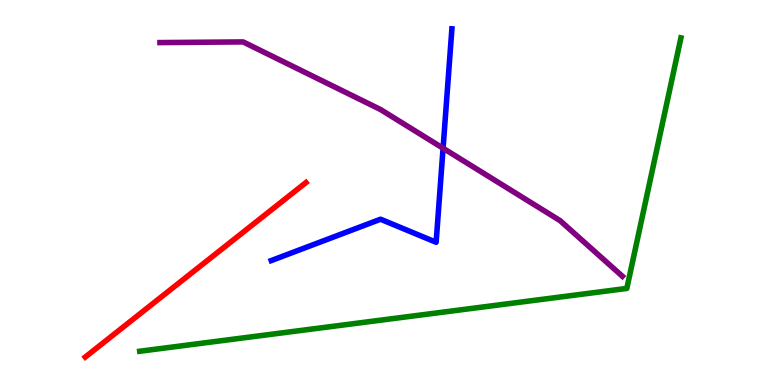[{'lines': ['blue', 'red'], 'intersections': []}, {'lines': ['green', 'red'], 'intersections': []}, {'lines': ['purple', 'red'], 'intersections': []}, {'lines': ['blue', 'green'], 'intersections': []}, {'lines': ['blue', 'purple'], 'intersections': [{'x': 5.72, 'y': 6.15}]}, {'lines': ['green', 'purple'], 'intersections': []}]